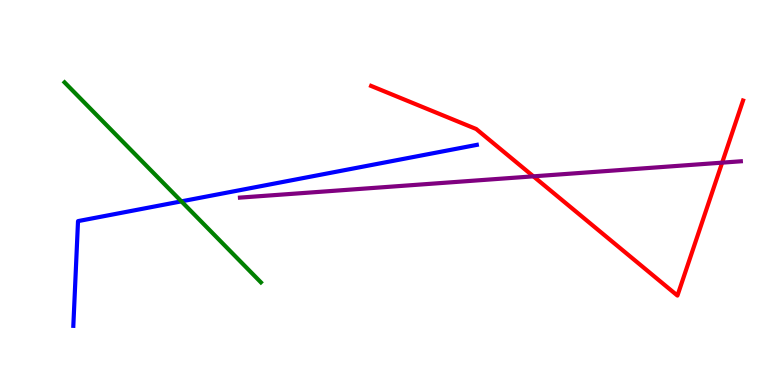[{'lines': ['blue', 'red'], 'intersections': []}, {'lines': ['green', 'red'], 'intersections': []}, {'lines': ['purple', 'red'], 'intersections': [{'x': 6.88, 'y': 5.42}, {'x': 9.32, 'y': 5.78}]}, {'lines': ['blue', 'green'], 'intersections': [{'x': 2.34, 'y': 4.77}]}, {'lines': ['blue', 'purple'], 'intersections': []}, {'lines': ['green', 'purple'], 'intersections': []}]